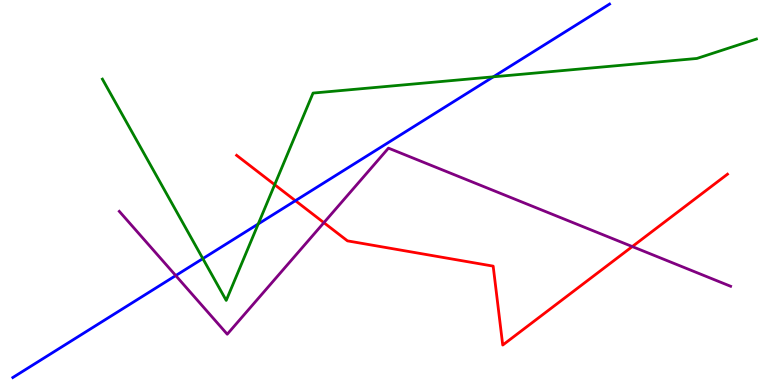[{'lines': ['blue', 'red'], 'intersections': [{'x': 3.81, 'y': 4.79}]}, {'lines': ['green', 'red'], 'intersections': [{'x': 3.54, 'y': 5.2}]}, {'lines': ['purple', 'red'], 'intersections': [{'x': 4.18, 'y': 4.22}, {'x': 8.16, 'y': 3.6}]}, {'lines': ['blue', 'green'], 'intersections': [{'x': 2.62, 'y': 3.28}, {'x': 3.33, 'y': 4.18}, {'x': 6.37, 'y': 8.0}]}, {'lines': ['blue', 'purple'], 'intersections': [{'x': 2.27, 'y': 2.84}]}, {'lines': ['green', 'purple'], 'intersections': []}]